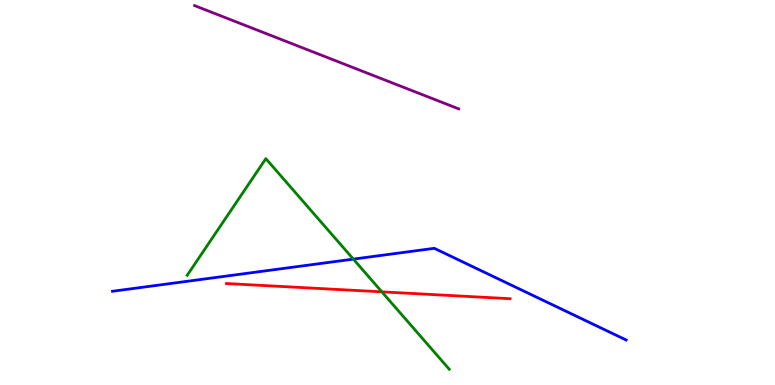[{'lines': ['blue', 'red'], 'intersections': []}, {'lines': ['green', 'red'], 'intersections': [{'x': 4.93, 'y': 2.42}]}, {'lines': ['purple', 'red'], 'intersections': []}, {'lines': ['blue', 'green'], 'intersections': [{'x': 4.56, 'y': 3.27}]}, {'lines': ['blue', 'purple'], 'intersections': []}, {'lines': ['green', 'purple'], 'intersections': []}]